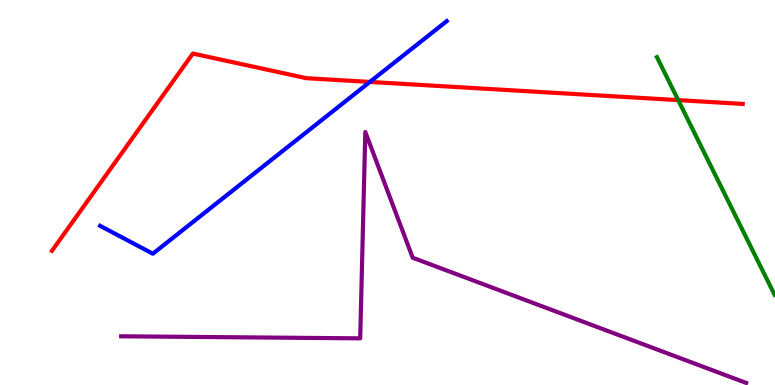[{'lines': ['blue', 'red'], 'intersections': [{'x': 4.77, 'y': 7.87}]}, {'lines': ['green', 'red'], 'intersections': [{'x': 8.75, 'y': 7.4}]}, {'lines': ['purple', 'red'], 'intersections': []}, {'lines': ['blue', 'green'], 'intersections': []}, {'lines': ['blue', 'purple'], 'intersections': []}, {'lines': ['green', 'purple'], 'intersections': []}]